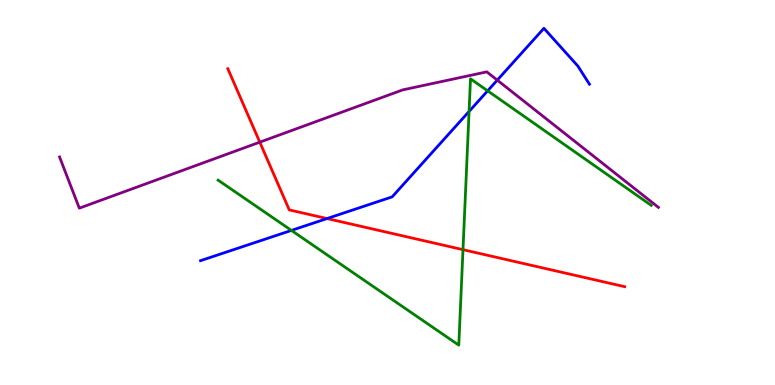[{'lines': ['blue', 'red'], 'intersections': [{'x': 4.22, 'y': 4.32}]}, {'lines': ['green', 'red'], 'intersections': [{'x': 5.97, 'y': 3.52}]}, {'lines': ['purple', 'red'], 'intersections': [{'x': 3.35, 'y': 6.31}]}, {'lines': ['blue', 'green'], 'intersections': [{'x': 3.76, 'y': 4.02}, {'x': 6.05, 'y': 7.11}, {'x': 6.29, 'y': 7.64}]}, {'lines': ['blue', 'purple'], 'intersections': [{'x': 6.42, 'y': 7.92}]}, {'lines': ['green', 'purple'], 'intersections': []}]